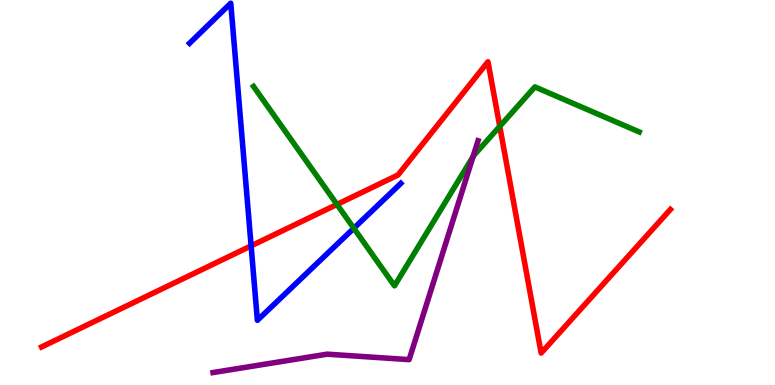[{'lines': ['blue', 'red'], 'intersections': [{'x': 3.24, 'y': 3.61}]}, {'lines': ['green', 'red'], 'intersections': [{'x': 4.35, 'y': 4.69}, {'x': 6.45, 'y': 6.72}]}, {'lines': ['purple', 'red'], 'intersections': []}, {'lines': ['blue', 'green'], 'intersections': [{'x': 4.57, 'y': 4.07}]}, {'lines': ['blue', 'purple'], 'intersections': []}, {'lines': ['green', 'purple'], 'intersections': [{'x': 6.1, 'y': 5.93}]}]